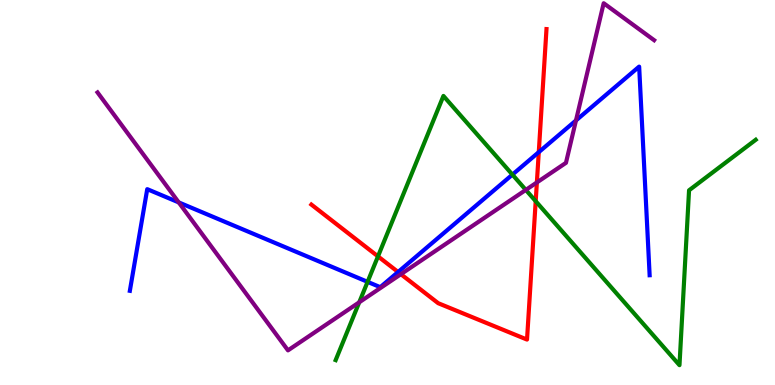[{'lines': ['blue', 'red'], 'intersections': [{'x': 5.14, 'y': 2.93}, {'x': 6.95, 'y': 6.05}]}, {'lines': ['green', 'red'], 'intersections': [{'x': 4.88, 'y': 3.34}, {'x': 6.91, 'y': 4.77}]}, {'lines': ['purple', 'red'], 'intersections': [{'x': 5.17, 'y': 2.88}, {'x': 6.93, 'y': 5.26}]}, {'lines': ['blue', 'green'], 'intersections': [{'x': 4.74, 'y': 2.68}, {'x': 6.61, 'y': 5.46}]}, {'lines': ['blue', 'purple'], 'intersections': [{'x': 2.31, 'y': 4.74}, {'x': 7.43, 'y': 6.87}]}, {'lines': ['green', 'purple'], 'intersections': [{'x': 4.64, 'y': 2.15}, {'x': 6.78, 'y': 5.07}]}]